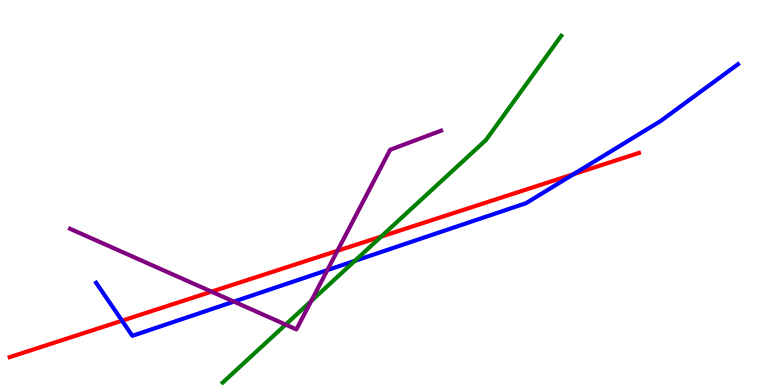[{'lines': ['blue', 'red'], 'intersections': [{'x': 1.57, 'y': 1.67}, {'x': 7.4, 'y': 5.48}]}, {'lines': ['green', 'red'], 'intersections': [{'x': 4.92, 'y': 3.85}]}, {'lines': ['purple', 'red'], 'intersections': [{'x': 2.73, 'y': 2.42}, {'x': 4.35, 'y': 3.49}]}, {'lines': ['blue', 'green'], 'intersections': [{'x': 4.58, 'y': 3.22}]}, {'lines': ['blue', 'purple'], 'intersections': [{'x': 3.02, 'y': 2.17}, {'x': 4.22, 'y': 2.98}]}, {'lines': ['green', 'purple'], 'intersections': [{'x': 3.69, 'y': 1.57}, {'x': 4.02, 'y': 2.18}]}]